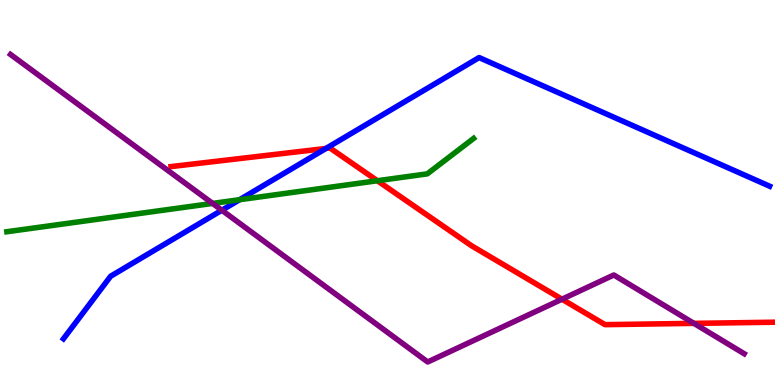[{'lines': ['blue', 'red'], 'intersections': [{'x': 4.21, 'y': 6.14}]}, {'lines': ['green', 'red'], 'intersections': [{'x': 4.87, 'y': 5.31}]}, {'lines': ['purple', 'red'], 'intersections': [{'x': 7.25, 'y': 2.23}, {'x': 8.95, 'y': 1.6}]}, {'lines': ['blue', 'green'], 'intersections': [{'x': 3.09, 'y': 4.81}]}, {'lines': ['blue', 'purple'], 'intersections': [{'x': 2.86, 'y': 4.54}]}, {'lines': ['green', 'purple'], 'intersections': [{'x': 2.74, 'y': 4.72}]}]